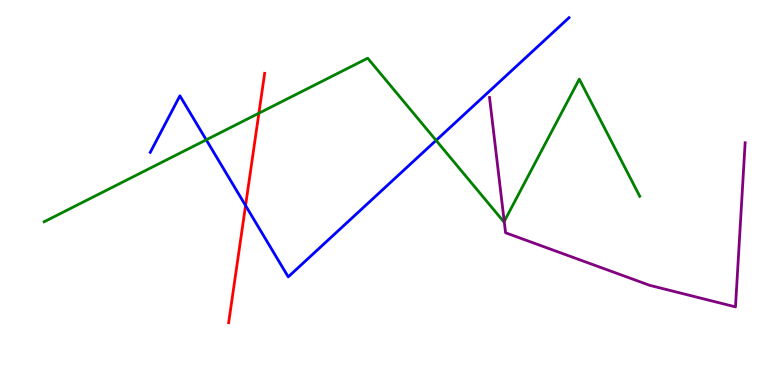[{'lines': ['blue', 'red'], 'intersections': [{'x': 3.17, 'y': 4.66}]}, {'lines': ['green', 'red'], 'intersections': [{'x': 3.34, 'y': 7.06}]}, {'lines': ['purple', 'red'], 'intersections': []}, {'lines': ['blue', 'green'], 'intersections': [{'x': 2.66, 'y': 6.37}, {'x': 5.63, 'y': 6.35}]}, {'lines': ['blue', 'purple'], 'intersections': []}, {'lines': ['green', 'purple'], 'intersections': [{'x': 6.51, 'y': 4.25}]}]